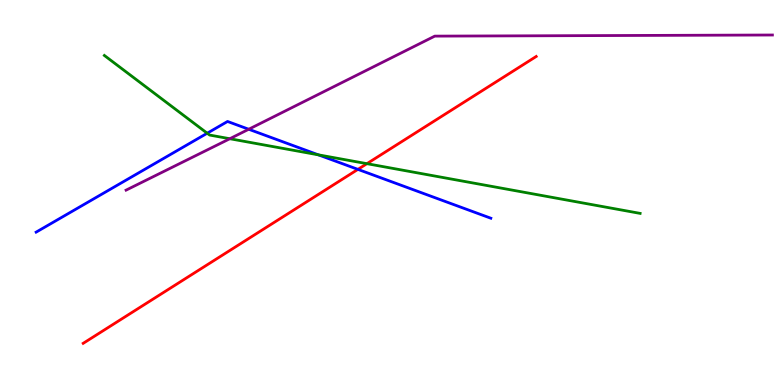[{'lines': ['blue', 'red'], 'intersections': [{'x': 4.62, 'y': 5.6}]}, {'lines': ['green', 'red'], 'intersections': [{'x': 4.73, 'y': 5.75}]}, {'lines': ['purple', 'red'], 'intersections': []}, {'lines': ['blue', 'green'], 'intersections': [{'x': 2.67, 'y': 6.54}, {'x': 4.11, 'y': 5.98}]}, {'lines': ['blue', 'purple'], 'intersections': [{'x': 3.21, 'y': 6.64}]}, {'lines': ['green', 'purple'], 'intersections': [{'x': 2.97, 'y': 6.4}]}]